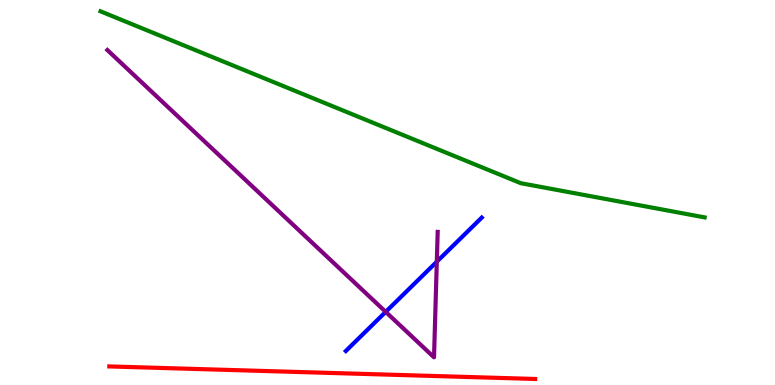[{'lines': ['blue', 'red'], 'intersections': []}, {'lines': ['green', 'red'], 'intersections': []}, {'lines': ['purple', 'red'], 'intersections': []}, {'lines': ['blue', 'green'], 'intersections': []}, {'lines': ['blue', 'purple'], 'intersections': [{'x': 4.98, 'y': 1.9}, {'x': 5.64, 'y': 3.2}]}, {'lines': ['green', 'purple'], 'intersections': []}]